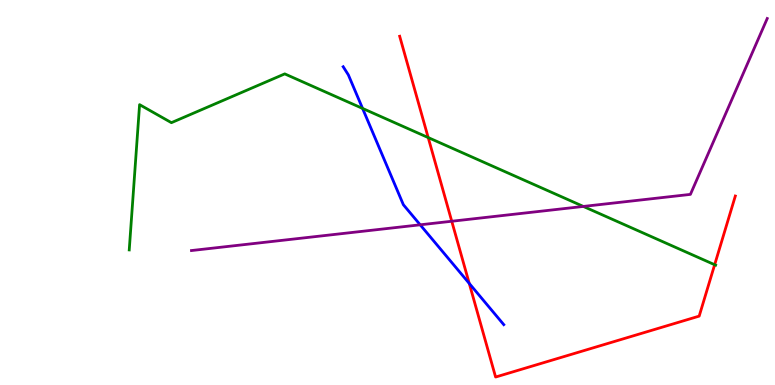[{'lines': ['blue', 'red'], 'intersections': [{'x': 6.05, 'y': 2.64}]}, {'lines': ['green', 'red'], 'intersections': [{'x': 5.53, 'y': 6.43}, {'x': 9.22, 'y': 3.12}]}, {'lines': ['purple', 'red'], 'intersections': [{'x': 5.83, 'y': 4.25}]}, {'lines': ['blue', 'green'], 'intersections': [{'x': 4.68, 'y': 7.18}]}, {'lines': ['blue', 'purple'], 'intersections': [{'x': 5.42, 'y': 4.16}]}, {'lines': ['green', 'purple'], 'intersections': [{'x': 7.53, 'y': 4.64}]}]